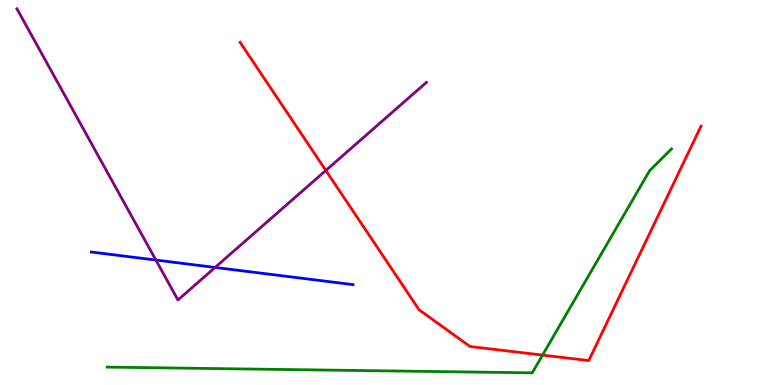[{'lines': ['blue', 'red'], 'intersections': []}, {'lines': ['green', 'red'], 'intersections': [{'x': 7.0, 'y': 0.777}]}, {'lines': ['purple', 'red'], 'intersections': [{'x': 4.2, 'y': 5.57}]}, {'lines': ['blue', 'green'], 'intersections': []}, {'lines': ['blue', 'purple'], 'intersections': [{'x': 2.01, 'y': 3.25}, {'x': 2.78, 'y': 3.05}]}, {'lines': ['green', 'purple'], 'intersections': []}]